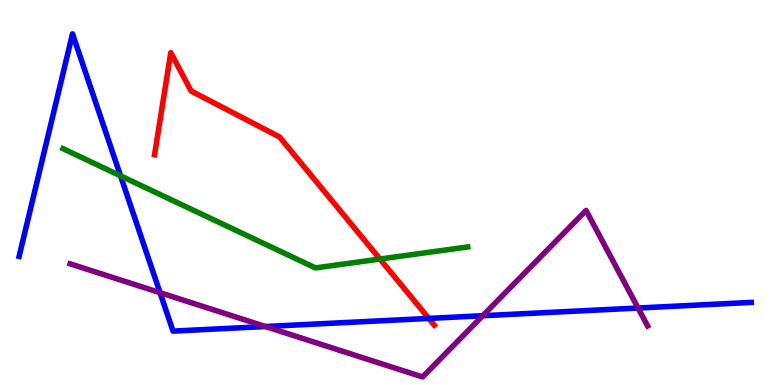[{'lines': ['blue', 'red'], 'intersections': [{'x': 5.53, 'y': 1.73}]}, {'lines': ['green', 'red'], 'intersections': [{'x': 4.9, 'y': 3.27}]}, {'lines': ['purple', 'red'], 'intersections': []}, {'lines': ['blue', 'green'], 'intersections': [{'x': 1.56, 'y': 5.43}]}, {'lines': ['blue', 'purple'], 'intersections': [{'x': 2.07, 'y': 2.4}, {'x': 3.43, 'y': 1.52}, {'x': 6.23, 'y': 1.8}, {'x': 8.23, 'y': 2.0}]}, {'lines': ['green', 'purple'], 'intersections': []}]